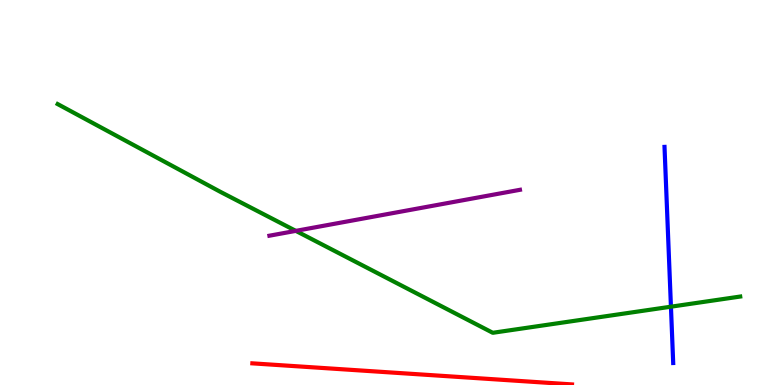[{'lines': ['blue', 'red'], 'intersections': []}, {'lines': ['green', 'red'], 'intersections': []}, {'lines': ['purple', 'red'], 'intersections': []}, {'lines': ['blue', 'green'], 'intersections': [{'x': 8.66, 'y': 2.03}]}, {'lines': ['blue', 'purple'], 'intersections': []}, {'lines': ['green', 'purple'], 'intersections': [{'x': 3.82, 'y': 4.0}]}]